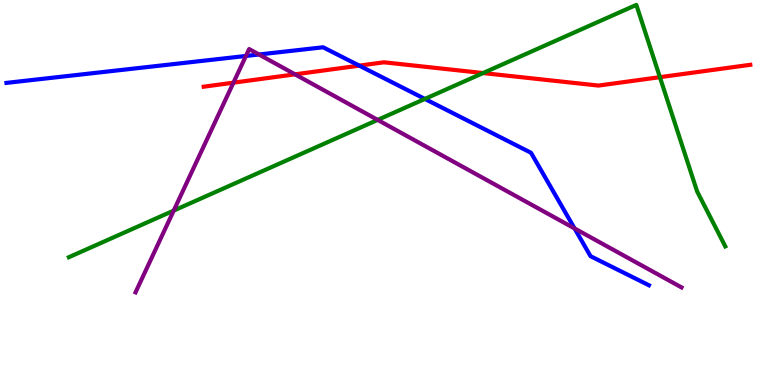[{'lines': ['blue', 'red'], 'intersections': [{'x': 4.64, 'y': 8.29}]}, {'lines': ['green', 'red'], 'intersections': [{'x': 6.23, 'y': 8.1}, {'x': 8.51, 'y': 8.0}]}, {'lines': ['purple', 'red'], 'intersections': [{'x': 3.01, 'y': 7.85}, {'x': 3.81, 'y': 8.07}]}, {'lines': ['blue', 'green'], 'intersections': [{'x': 5.48, 'y': 7.43}]}, {'lines': ['blue', 'purple'], 'intersections': [{'x': 3.17, 'y': 8.55}, {'x': 3.34, 'y': 8.58}, {'x': 7.41, 'y': 4.07}]}, {'lines': ['green', 'purple'], 'intersections': [{'x': 2.24, 'y': 4.53}, {'x': 4.87, 'y': 6.89}]}]